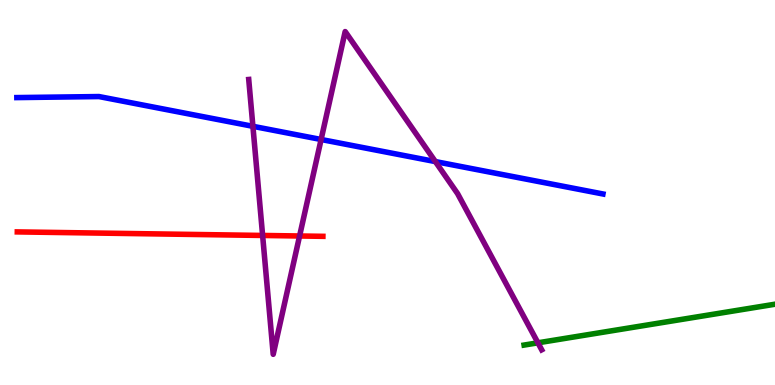[{'lines': ['blue', 'red'], 'intersections': []}, {'lines': ['green', 'red'], 'intersections': []}, {'lines': ['purple', 'red'], 'intersections': [{'x': 3.39, 'y': 3.88}, {'x': 3.87, 'y': 3.87}]}, {'lines': ['blue', 'green'], 'intersections': []}, {'lines': ['blue', 'purple'], 'intersections': [{'x': 3.26, 'y': 6.72}, {'x': 4.14, 'y': 6.38}, {'x': 5.62, 'y': 5.8}]}, {'lines': ['green', 'purple'], 'intersections': [{'x': 6.94, 'y': 1.1}]}]